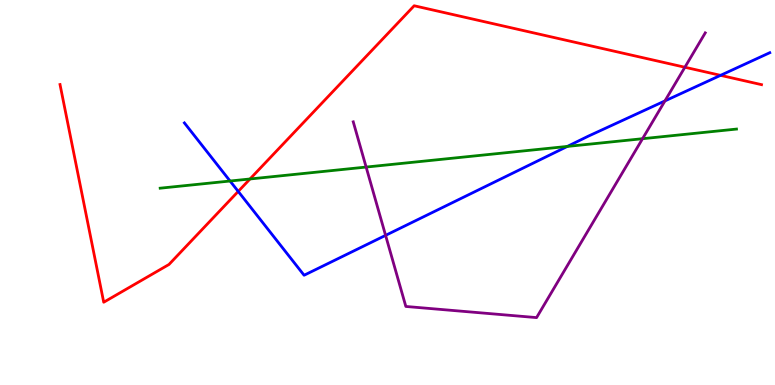[{'lines': ['blue', 'red'], 'intersections': [{'x': 3.07, 'y': 5.03}, {'x': 9.3, 'y': 8.04}]}, {'lines': ['green', 'red'], 'intersections': [{'x': 3.23, 'y': 5.35}]}, {'lines': ['purple', 'red'], 'intersections': [{'x': 8.84, 'y': 8.25}]}, {'lines': ['blue', 'green'], 'intersections': [{'x': 2.97, 'y': 5.3}, {'x': 7.32, 'y': 6.2}]}, {'lines': ['blue', 'purple'], 'intersections': [{'x': 4.98, 'y': 3.89}, {'x': 8.58, 'y': 7.38}]}, {'lines': ['green', 'purple'], 'intersections': [{'x': 4.72, 'y': 5.66}, {'x': 8.29, 'y': 6.4}]}]